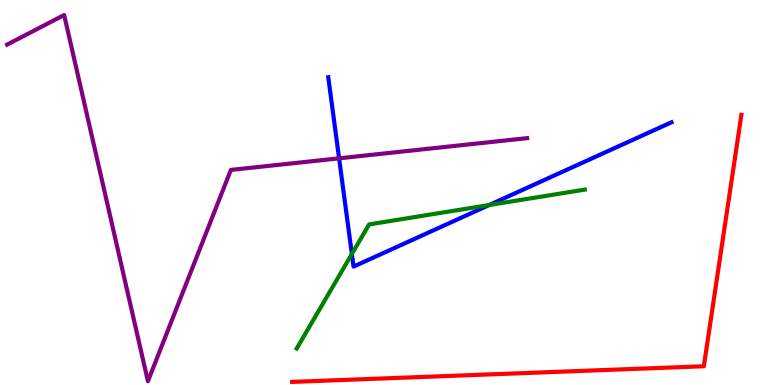[{'lines': ['blue', 'red'], 'intersections': []}, {'lines': ['green', 'red'], 'intersections': []}, {'lines': ['purple', 'red'], 'intersections': []}, {'lines': ['blue', 'green'], 'intersections': [{'x': 4.54, 'y': 3.4}, {'x': 6.31, 'y': 4.67}]}, {'lines': ['blue', 'purple'], 'intersections': [{'x': 4.38, 'y': 5.89}]}, {'lines': ['green', 'purple'], 'intersections': []}]